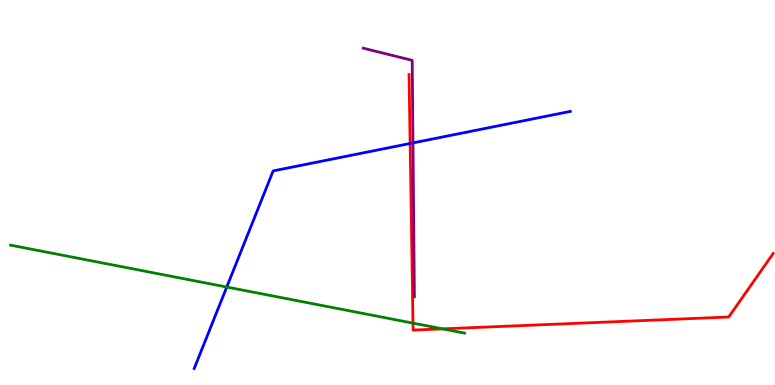[{'lines': ['blue', 'red'], 'intersections': [{'x': 5.29, 'y': 6.27}]}, {'lines': ['green', 'red'], 'intersections': [{'x': 5.33, 'y': 1.61}, {'x': 5.71, 'y': 1.46}]}, {'lines': ['purple', 'red'], 'intersections': []}, {'lines': ['blue', 'green'], 'intersections': [{'x': 2.93, 'y': 2.54}]}, {'lines': ['blue', 'purple'], 'intersections': [{'x': 5.33, 'y': 6.29}]}, {'lines': ['green', 'purple'], 'intersections': []}]